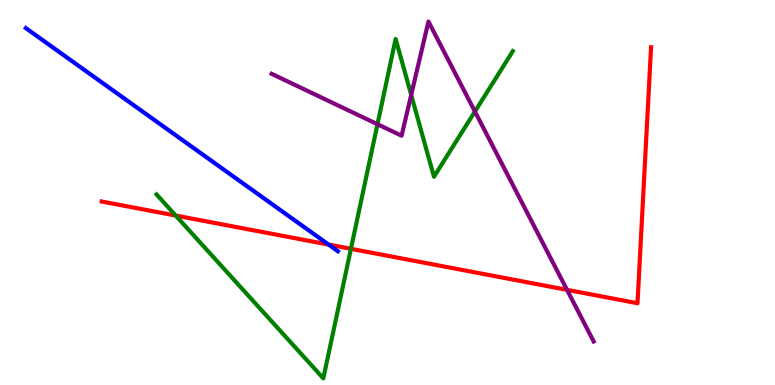[{'lines': ['blue', 'red'], 'intersections': [{'x': 4.24, 'y': 3.65}]}, {'lines': ['green', 'red'], 'intersections': [{'x': 2.27, 'y': 4.4}, {'x': 4.53, 'y': 3.54}]}, {'lines': ['purple', 'red'], 'intersections': [{'x': 7.32, 'y': 2.47}]}, {'lines': ['blue', 'green'], 'intersections': []}, {'lines': ['blue', 'purple'], 'intersections': []}, {'lines': ['green', 'purple'], 'intersections': [{'x': 4.87, 'y': 6.77}, {'x': 5.31, 'y': 7.54}, {'x': 6.13, 'y': 7.1}]}]